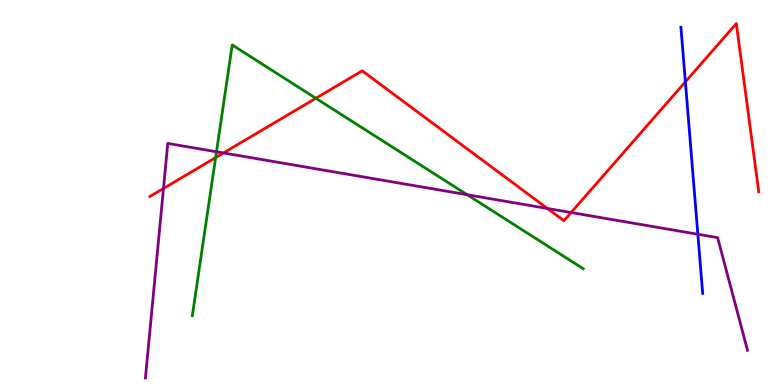[{'lines': ['blue', 'red'], 'intersections': [{'x': 8.84, 'y': 7.87}]}, {'lines': ['green', 'red'], 'intersections': [{'x': 2.78, 'y': 5.91}, {'x': 4.08, 'y': 7.45}]}, {'lines': ['purple', 'red'], 'intersections': [{'x': 2.11, 'y': 5.1}, {'x': 2.88, 'y': 6.03}, {'x': 7.06, 'y': 4.59}, {'x': 7.37, 'y': 4.48}]}, {'lines': ['blue', 'green'], 'intersections': []}, {'lines': ['blue', 'purple'], 'intersections': [{'x': 9.0, 'y': 3.92}]}, {'lines': ['green', 'purple'], 'intersections': [{'x': 2.79, 'y': 6.06}, {'x': 6.03, 'y': 4.94}]}]